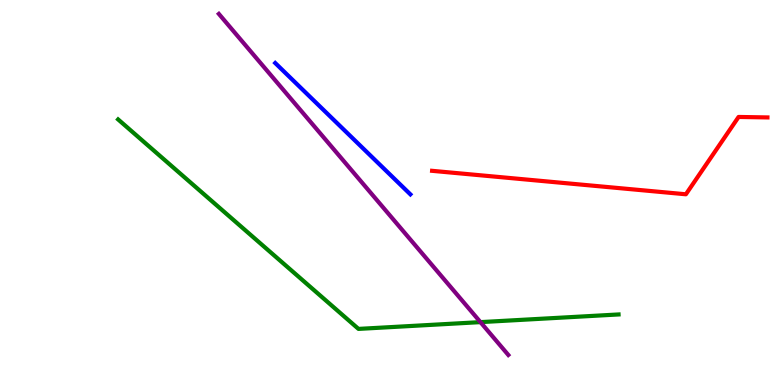[{'lines': ['blue', 'red'], 'intersections': []}, {'lines': ['green', 'red'], 'intersections': []}, {'lines': ['purple', 'red'], 'intersections': []}, {'lines': ['blue', 'green'], 'intersections': []}, {'lines': ['blue', 'purple'], 'intersections': []}, {'lines': ['green', 'purple'], 'intersections': [{'x': 6.2, 'y': 1.63}]}]